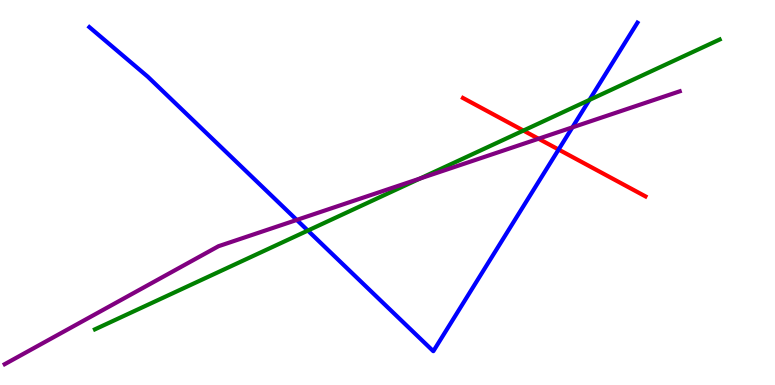[{'lines': ['blue', 'red'], 'intersections': [{'x': 7.21, 'y': 6.12}]}, {'lines': ['green', 'red'], 'intersections': [{'x': 6.75, 'y': 6.61}]}, {'lines': ['purple', 'red'], 'intersections': [{'x': 6.95, 'y': 6.4}]}, {'lines': ['blue', 'green'], 'intersections': [{'x': 3.97, 'y': 4.01}, {'x': 7.61, 'y': 7.4}]}, {'lines': ['blue', 'purple'], 'intersections': [{'x': 3.83, 'y': 4.29}, {'x': 7.39, 'y': 6.69}]}, {'lines': ['green', 'purple'], 'intersections': [{'x': 5.42, 'y': 5.36}]}]